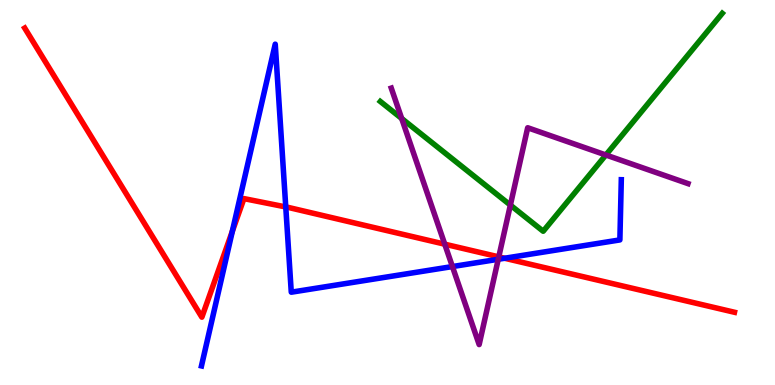[{'lines': ['blue', 'red'], 'intersections': [{'x': 3.0, 'y': 3.99}, {'x': 3.69, 'y': 4.63}, {'x': 6.51, 'y': 3.29}]}, {'lines': ['green', 'red'], 'intersections': []}, {'lines': ['purple', 'red'], 'intersections': [{'x': 5.74, 'y': 3.66}, {'x': 6.44, 'y': 3.33}]}, {'lines': ['blue', 'green'], 'intersections': []}, {'lines': ['blue', 'purple'], 'intersections': [{'x': 5.84, 'y': 3.08}, {'x': 6.43, 'y': 3.27}]}, {'lines': ['green', 'purple'], 'intersections': [{'x': 5.18, 'y': 6.92}, {'x': 6.59, 'y': 4.67}, {'x': 7.82, 'y': 5.97}]}]